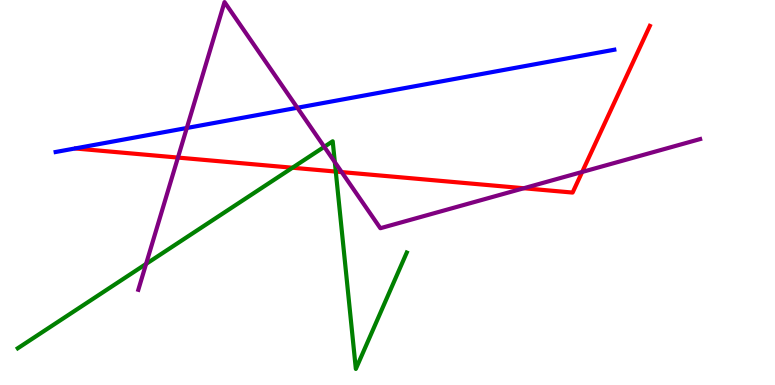[{'lines': ['blue', 'red'], 'intersections': []}, {'lines': ['green', 'red'], 'intersections': [{'x': 3.77, 'y': 5.64}, {'x': 4.33, 'y': 5.54}]}, {'lines': ['purple', 'red'], 'intersections': [{'x': 2.3, 'y': 5.91}, {'x': 4.41, 'y': 5.53}, {'x': 6.76, 'y': 5.11}, {'x': 7.51, 'y': 5.53}]}, {'lines': ['blue', 'green'], 'intersections': []}, {'lines': ['blue', 'purple'], 'intersections': [{'x': 2.41, 'y': 6.68}, {'x': 3.84, 'y': 7.2}]}, {'lines': ['green', 'purple'], 'intersections': [{'x': 1.88, 'y': 3.14}, {'x': 4.18, 'y': 6.19}, {'x': 4.32, 'y': 5.79}]}]